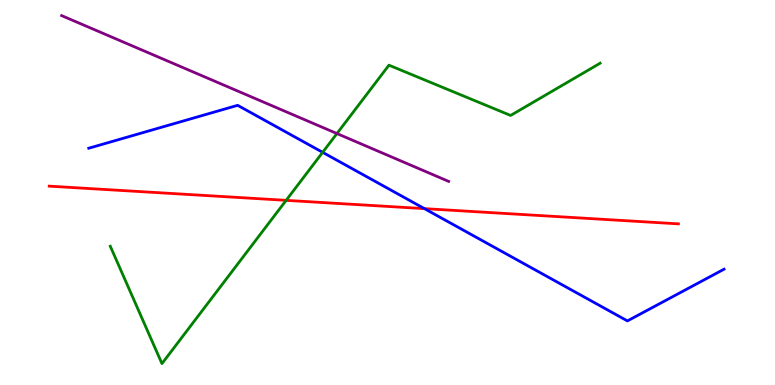[{'lines': ['blue', 'red'], 'intersections': [{'x': 5.48, 'y': 4.58}]}, {'lines': ['green', 'red'], 'intersections': [{'x': 3.69, 'y': 4.8}]}, {'lines': ['purple', 'red'], 'intersections': []}, {'lines': ['blue', 'green'], 'intersections': [{'x': 4.16, 'y': 6.04}]}, {'lines': ['blue', 'purple'], 'intersections': []}, {'lines': ['green', 'purple'], 'intersections': [{'x': 4.35, 'y': 6.53}]}]